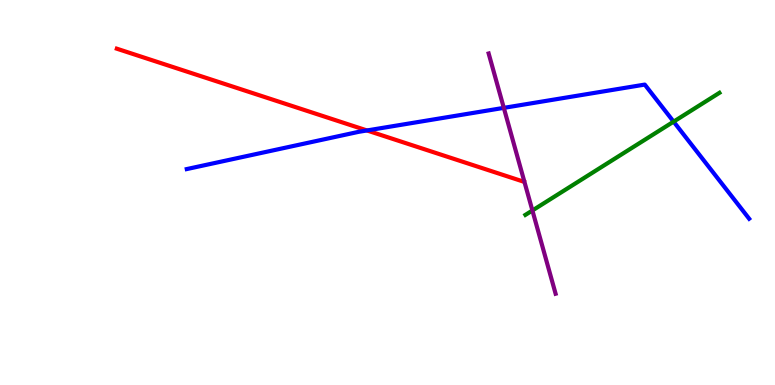[{'lines': ['blue', 'red'], 'intersections': [{'x': 4.74, 'y': 6.61}]}, {'lines': ['green', 'red'], 'intersections': []}, {'lines': ['purple', 'red'], 'intersections': []}, {'lines': ['blue', 'green'], 'intersections': [{'x': 8.69, 'y': 6.84}]}, {'lines': ['blue', 'purple'], 'intersections': [{'x': 6.5, 'y': 7.2}]}, {'lines': ['green', 'purple'], 'intersections': [{'x': 6.87, 'y': 4.53}]}]